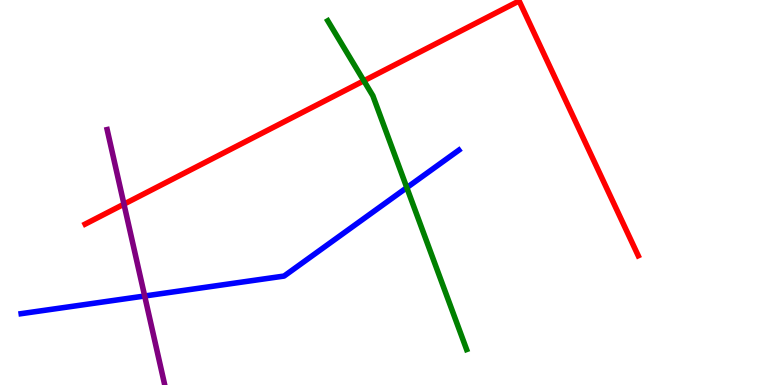[{'lines': ['blue', 'red'], 'intersections': []}, {'lines': ['green', 'red'], 'intersections': [{'x': 4.7, 'y': 7.9}]}, {'lines': ['purple', 'red'], 'intersections': [{'x': 1.6, 'y': 4.7}]}, {'lines': ['blue', 'green'], 'intersections': [{'x': 5.25, 'y': 5.13}]}, {'lines': ['blue', 'purple'], 'intersections': [{'x': 1.87, 'y': 2.31}]}, {'lines': ['green', 'purple'], 'intersections': []}]